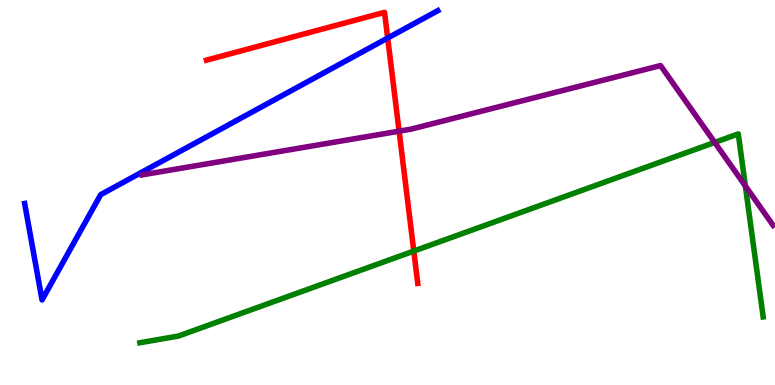[{'lines': ['blue', 'red'], 'intersections': [{'x': 5.0, 'y': 9.01}]}, {'lines': ['green', 'red'], 'intersections': [{'x': 5.34, 'y': 3.48}]}, {'lines': ['purple', 'red'], 'intersections': [{'x': 5.15, 'y': 6.59}]}, {'lines': ['blue', 'green'], 'intersections': []}, {'lines': ['blue', 'purple'], 'intersections': []}, {'lines': ['green', 'purple'], 'intersections': [{'x': 9.22, 'y': 6.3}, {'x': 9.62, 'y': 5.17}]}]